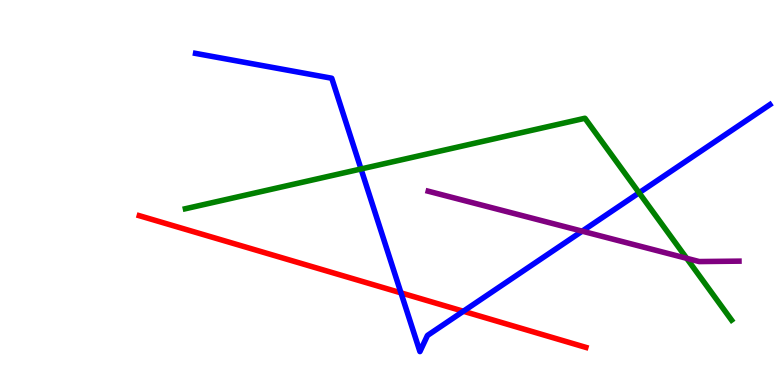[{'lines': ['blue', 'red'], 'intersections': [{'x': 5.17, 'y': 2.39}, {'x': 5.98, 'y': 1.92}]}, {'lines': ['green', 'red'], 'intersections': []}, {'lines': ['purple', 'red'], 'intersections': []}, {'lines': ['blue', 'green'], 'intersections': [{'x': 4.66, 'y': 5.61}, {'x': 8.25, 'y': 4.99}]}, {'lines': ['blue', 'purple'], 'intersections': [{'x': 7.51, 'y': 4.0}]}, {'lines': ['green', 'purple'], 'intersections': [{'x': 8.86, 'y': 3.29}]}]